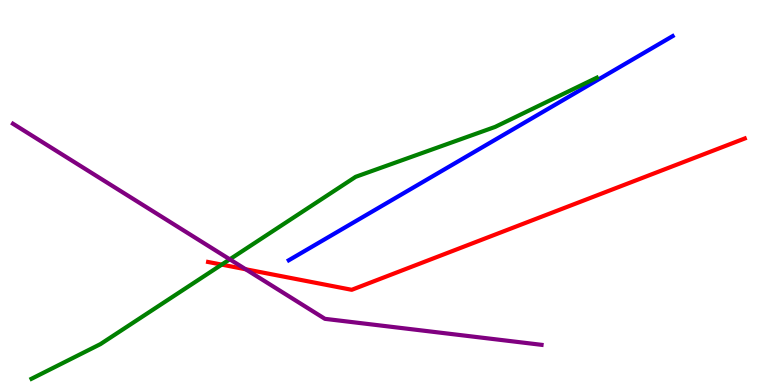[{'lines': ['blue', 'red'], 'intersections': []}, {'lines': ['green', 'red'], 'intersections': [{'x': 2.86, 'y': 3.13}]}, {'lines': ['purple', 'red'], 'intersections': [{'x': 3.17, 'y': 3.01}]}, {'lines': ['blue', 'green'], 'intersections': []}, {'lines': ['blue', 'purple'], 'intersections': []}, {'lines': ['green', 'purple'], 'intersections': [{'x': 2.96, 'y': 3.26}]}]